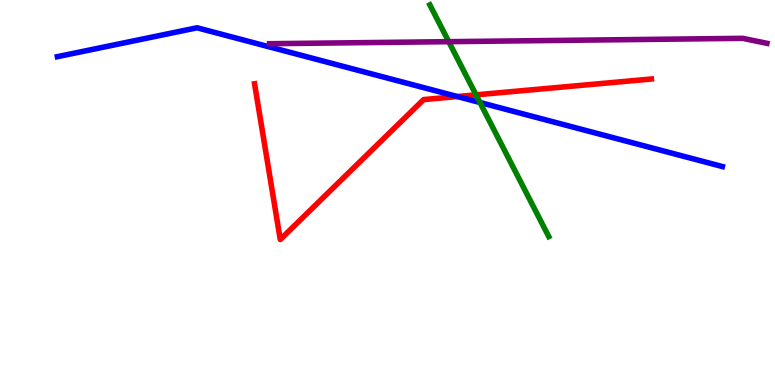[{'lines': ['blue', 'red'], 'intersections': [{'x': 5.9, 'y': 7.49}]}, {'lines': ['green', 'red'], 'intersections': [{'x': 6.14, 'y': 7.54}]}, {'lines': ['purple', 'red'], 'intersections': []}, {'lines': ['blue', 'green'], 'intersections': [{'x': 6.19, 'y': 7.34}]}, {'lines': ['blue', 'purple'], 'intersections': []}, {'lines': ['green', 'purple'], 'intersections': [{'x': 5.79, 'y': 8.92}]}]